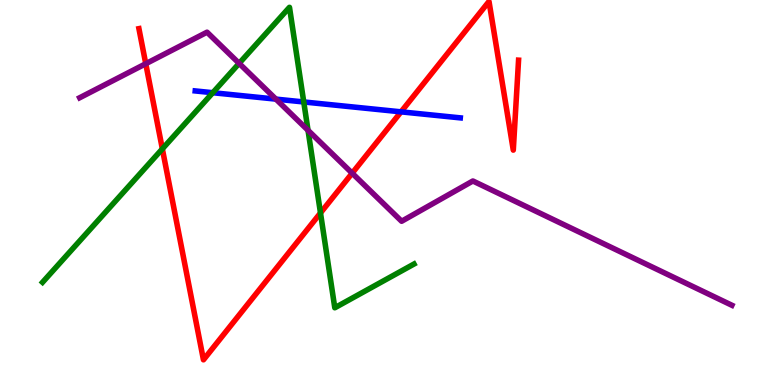[{'lines': ['blue', 'red'], 'intersections': [{'x': 5.17, 'y': 7.09}]}, {'lines': ['green', 'red'], 'intersections': [{'x': 2.09, 'y': 6.13}, {'x': 4.14, 'y': 4.47}]}, {'lines': ['purple', 'red'], 'intersections': [{'x': 1.88, 'y': 8.34}, {'x': 4.54, 'y': 5.5}]}, {'lines': ['blue', 'green'], 'intersections': [{'x': 2.75, 'y': 7.59}, {'x': 3.92, 'y': 7.35}]}, {'lines': ['blue', 'purple'], 'intersections': [{'x': 3.56, 'y': 7.43}]}, {'lines': ['green', 'purple'], 'intersections': [{'x': 3.09, 'y': 8.35}, {'x': 3.97, 'y': 6.62}]}]